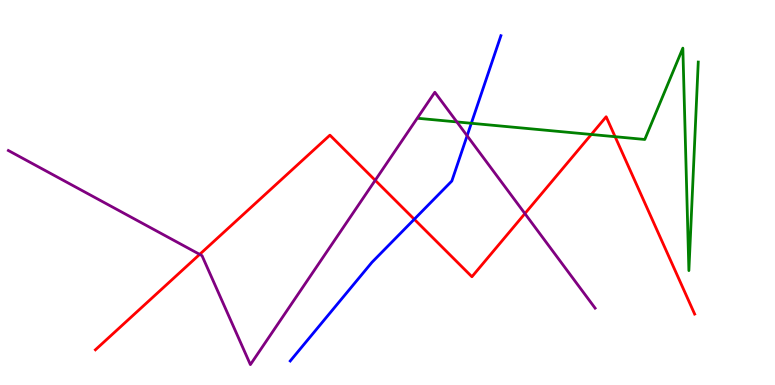[{'lines': ['blue', 'red'], 'intersections': [{'x': 5.35, 'y': 4.31}]}, {'lines': ['green', 'red'], 'intersections': [{'x': 7.63, 'y': 6.51}, {'x': 7.94, 'y': 6.45}]}, {'lines': ['purple', 'red'], 'intersections': [{'x': 2.58, 'y': 3.39}, {'x': 4.84, 'y': 5.32}, {'x': 6.77, 'y': 4.45}]}, {'lines': ['blue', 'green'], 'intersections': [{'x': 6.08, 'y': 6.8}]}, {'lines': ['blue', 'purple'], 'intersections': [{'x': 6.03, 'y': 6.47}]}, {'lines': ['green', 'purple'], 'intersections': [{'x': 5.89, 'y': 6.83}]}]